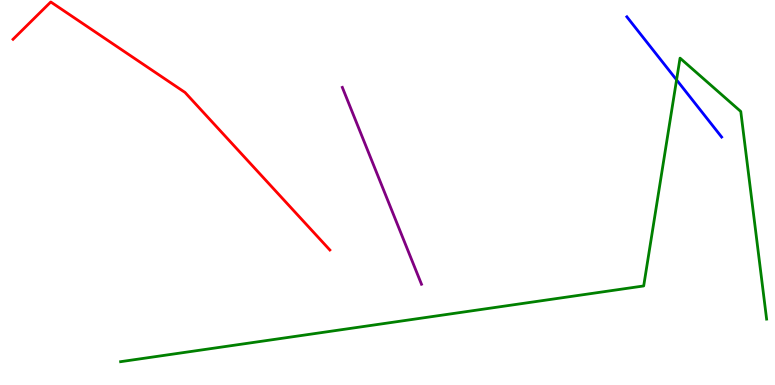[{'lines': ['blue', 'red'], 'intersections': []}, {'lines': ['green', 'red'], 'intersections': []}, {'lines': ['purple', 'red'], 'intersections': []}, {'lines': ['blue', 'green'], 'intersections': [{'x': 8.73, 'y': 7.93}]}, {'lines': ['blue', 'purple'], 'intersections': []}, {'lines': ['green', 'purple'], 'intersections': []}]